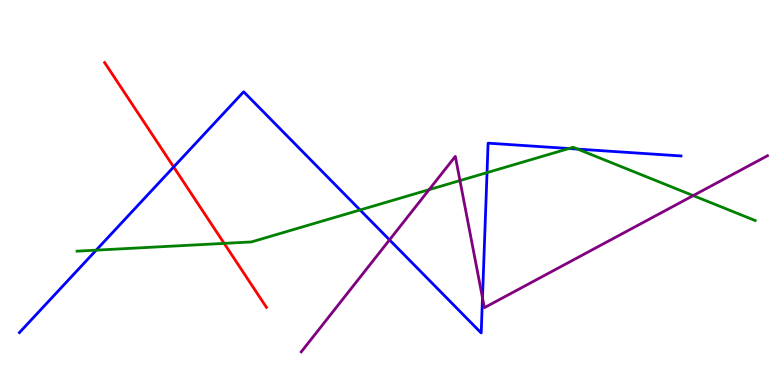[{'lines': ['blue', 'red'], 'intersections': [{'x': 2.24, 'y': 5.66}]}, {'lines': ['green', 'red'], 'intersections': [{'x': 2.89, 'y': 3.68}]}, {'lines': ['purple', 'red'], 'intersections': []}, {'lines': ['blue', 'green'], 'intersections': [{'x': 1.24, 'y': 3.5}, {'x': 4.65, 'y': 4.55}, {'x': 6.28, 'y': 5.52}, {'x': 7.34, 'y': 6.14}, {'x': 7.45, 'y': 6.13}]}, {'lines': ['blue', 'purple'], 'intersections': [{'x': 5.03, 'y': 3.77}, {'x': 6.23, 'y': 2.26}]}, {'lines': ['green', 'purple'], 'intersections': [{'x': 5.54, 'y': 5.07}, {'x': 5.94, 'y': 5.31}, {'x': 8.94, 'y': 4.92}]}]